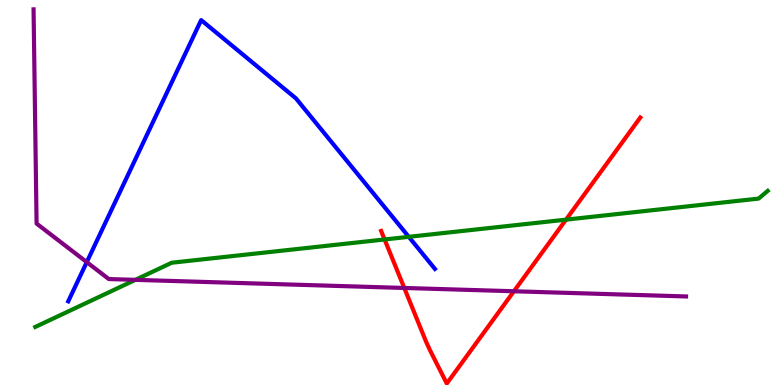[{'lines': ['blue', 'red'], 'intersections': []}, {'lines': ['green', 'red'], 'intersections': [{'x': 4.96, 'y': 3.78}, {'x': 7.3, 'y': 4.29}]}, {'lines': ['purple', 'red'], 'intersections': [{'x': 5.22, 'y': 2.52}, {'x': 6.63, 'y': 2.43}]}, {'lines': ['blue', 'green'], 'intersections': [{'x': 5.27, 'y': 3.85}]}, {'lines': ['blue', 'purple'], 'intersections': [{'x': 1.12, 'y': 3.19}]}, {'lines': ['green', 'purple'], 'intersections': [{'x': 1.75, 'y': 2.73}]}]